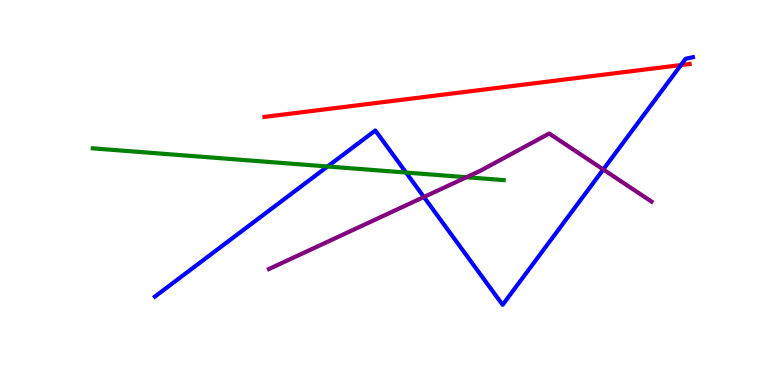[{'lines': ['blue', 'red'], 'intersections': [{'x': 8.79, 'y': 8.31}]}, {'lines': ['green', 'red'], 'intersections': []}, {'lines': ['purple', 'red'], 'intersections': []}, {'lines': ['blue', 'green'], 'intersections': [{'x': 4.23, 'y': 5.68}, {'x': 5.24, 'y': 5.52}]}, {'lines': ['blue', 'purple'], 'intersections': [{'x': 5.47, 'y': 4.88}, {'x': 7.78, 'y': 5.6}]}, {'lines': ['green', 'purple'], 'intersections': [{'x': 6.02, 'y': 5.4}]}]